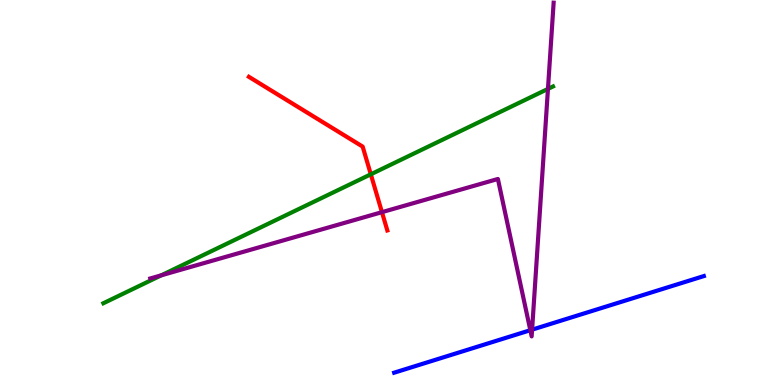[{'lines': ['blue', 'red'], 'intersections': []}, {'lines': ['green', 'red'], 'intersections': [{'x': 4.78, 'y': 5.47}]}, {'lines': ['purple', 'red'], 'intersections': [{'x': 4.93, 'y': 4.49}]}, {'lines': ['blue', 'green'], 'intersections': []}, {'lines': ['blue', 'purple'], 'intersections': [{'x': 6.84, 'y': 1.42}, {'x': 6.87, 'y': 1.44}]}, {'lines': ['green', 'purple'], 'intersections': [{'x': 2.08, 'y': 2.85}, {'x': 7.07, 'y': 7.69}]}]